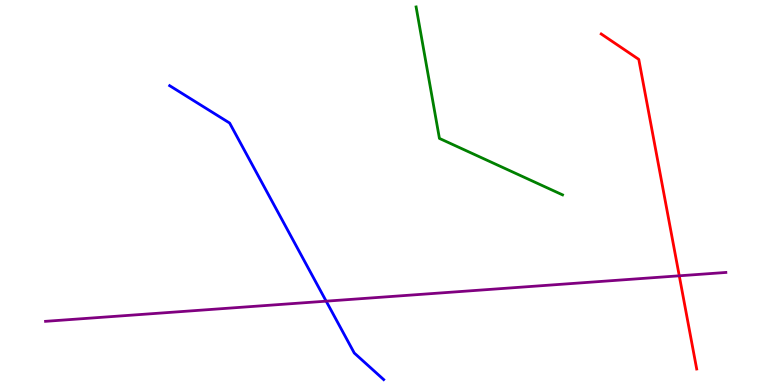[{'lines': ['blue', 'red'], 'intersections': []}, {'lines': ['green', 'red'], 'intersections': []}, {'lines': ['purple', 'red'], 'intersections': [{'x': 8.76, 'y': 2.84}]}, {'lines': ['blue', 'green'], 'intersections': []}, {'lines': ['blue', 'purple'], 'intersections': [{'x': 4.21, 'y': 2.18}]}, {'lines': ['green', 'purple'], 'intersections': []}]